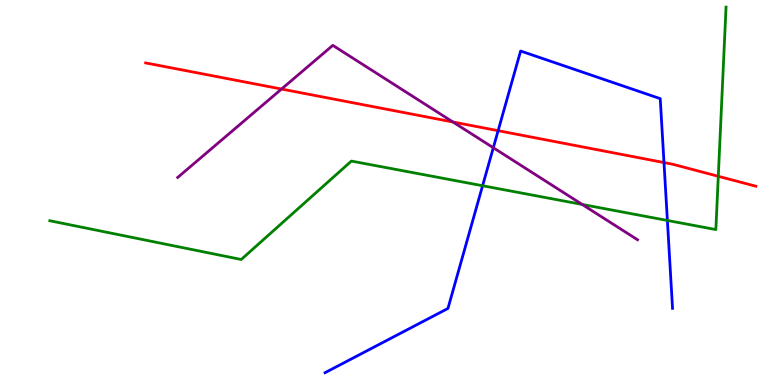[{'lines': ['blue', 'red'], 'intersections': [{'x': 6.43, 'y': 6.61}, {'x': 8.57, 'y': 5.78}]}, {'lines': ['green', 'red'], 'intersections': [{'x': 9.27, 'y': 5.42}]}, {'lines': ['purple', 'red'], 'intersections': [{'x': 3.63, 'y': 7.69}, {'x': 5.84, 'y': 6.83}]}, {'lines': ['blue', 'green'], 'intersections': [{'x': 6.23, 'y': 5.18}, {'x': 8.61, 'y': 4.27}]}, {'lines': ['blue', 'purple'], 'intersections': [{'x': 6.37, 'y': 6.16}]}, {'lines': ['green', 'purple'], 'intersections': [{'x': 7.51, 'y': 4.69}]}]